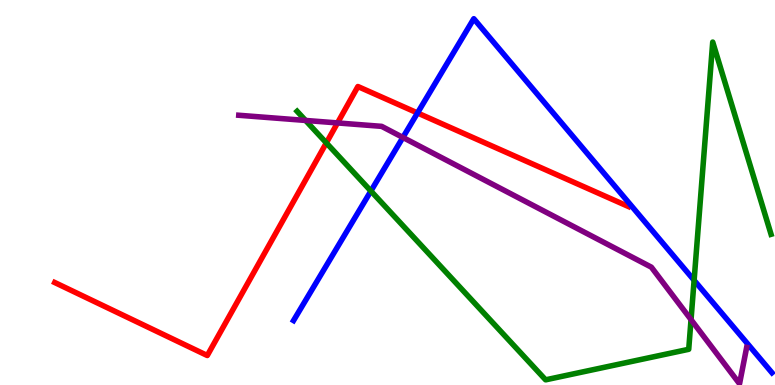[{'lines': ['blue', 'red'], 'intersections': [{'x': 5.39, 'y': 7.07}]}, {'lines': ['green', 'red'], 'intersections': [{'x': 4.21, 'y': 6.29}]}, {'lines': ['purple', 'red'], 'intersections': [{'x': 4.36, 'y': 6.81}]}, {'lines': ['blue', 'green'], 'intersections': [{'x': 4.79, 'y': 5.04}, {'x': 8.96, 'y': 2.72}]}, {'lines': ['blue', 'purple'], 'intersections': [{'x': 5.2, 'y': 6.43}]}, {'lines': ['green', 'purple'], 'intersections': [{'x': 3.94, 'y': 6.87}, {'x': 8.92, 'y': 1.7}]}]